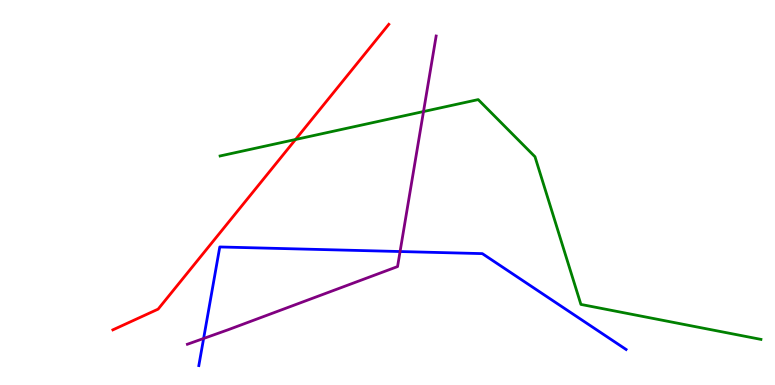[{'lines': ['blue', 'red'], 'intersections': []}, {'lines': ['green', 'red'], 'intersections': [{'x': 3.81, 'y': 6.38}]}, {'lines': ['purple', 'red'], 'intersections': []}, {'lines': ['blue', 'green'], 'intersections': []}, {'lines': ['blue', 'purple'], 'intersections': [{'x': 2.63, 'y': 1.21}, {'x': 5.16, 'y': 3.47}]}, {'lines': ['green', 'purple'], 'intersections': [{'x': 5.46, 'y': 7.1}]}]